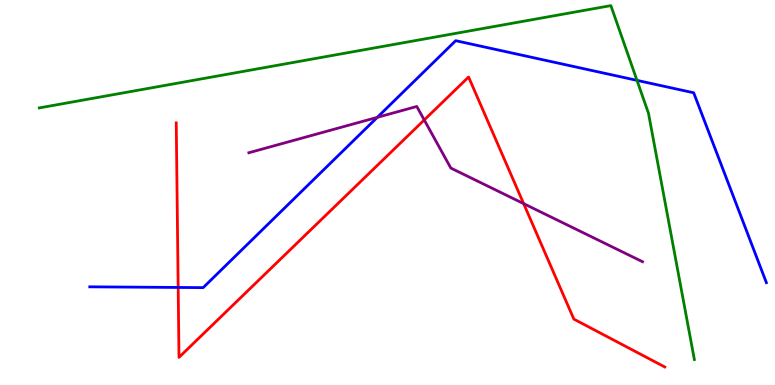[{'lines': ['blue', 'red'], 'intersections': [{'x': 2.3, 'y': 2.53}]}, {'lines': ['green', 'red'], 'intersections': []}, {'lines': ['purple', 'red'], 'intersections': [{'x': 5.47, 'y': 6.88}, {'x': 6.76, 'y': 4.71}]}, {'lines': ['blue', 'green'], 'intersections': [{'x': 8.22, 'y': 7.91}]}, {'lines': ['blue', 'purple'], 'intersections': [{'x': 4.87, 'y': 6.95}]}, {'lines': ['green', 'purple'], 'intersections': []}]